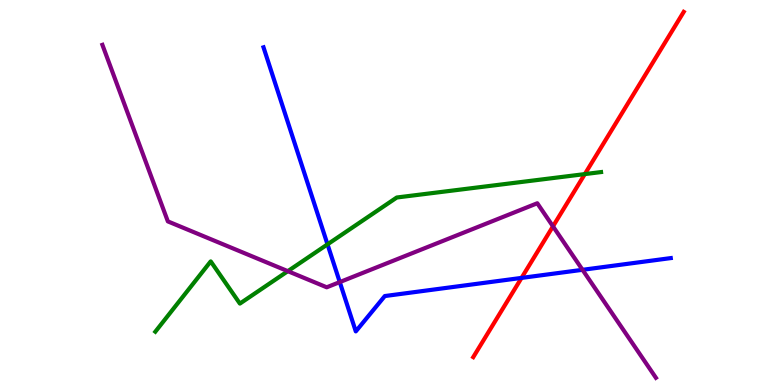[{'lines': ['blue', 'red'], 'intersections': [{'x': 6.73, 'y': 2.78}]}, {'lines': ['green', 'red'], 'intersections': [{'x': 7.55, 'y': 5.48}]}, {'lines': ['purple', 'red'], 'intersections': [{'x': 7.14, 'y': 4.12}]}, {'lines': ['blue', 'green'], 'intersections': [{'x': 4.23, 'y': 3.65}]}, {'lines': ['blue', 'purple'], 'intersections': [{'x': 4.38, 'y': 2.67}, {'x': 7.52, 'y': 2.99}]}, {'lines': ['green', 'purple'], 'intersections': [{'x': 3.71, 'y': 2.96}]}]